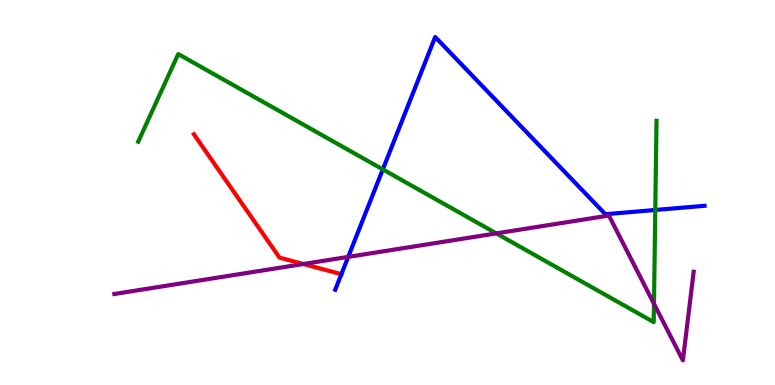[{'lines': ['blue', 'red'], 'intersections': [{'x': 4.4, 'y': 2.88}]}, {'lines': ['green', 'red'], 'intersections': []}, {'lines': ['purple', 'red'], 'intersections': [{'x': 3.91, 'y': 3.14}]}, {'lines': ['blue', 'green'], 'intersections': [{'x': 4.94, 'y': 5.6}, {'x': 8.46, 'y': 4.55}]}, {'lines': ['blue', 'purple'], 'intersections': [{'x': 4.49, 'y': 3.33}]}, {'lines': ['green', 'purple'], 'intersections': [{'x': 6.4, 'y': 3.94}, {'x': 8.44, 'y': 2.11}]}]